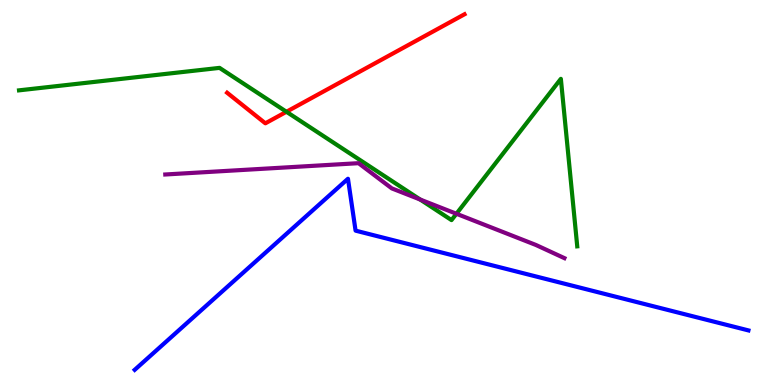[{'lines': ['blue', 'red'], 'intersections': []}, {'lines': ['green', 'red'], 'intersections': [{'x': 3.7, 'y': 7.1}]}, {'lines': ['purple', 'red'], 'intersections': []}, {'lines': ['blue', 'green'], 'intersections': []}, {'lines': ['blue', 'purple'], 'intersections': []}, {'lines': ['green', 'purple'], 'intersections': [{'x': 5.42, 'y': 4.82}, {'x': 5.89, 'y': 4.45}]}]